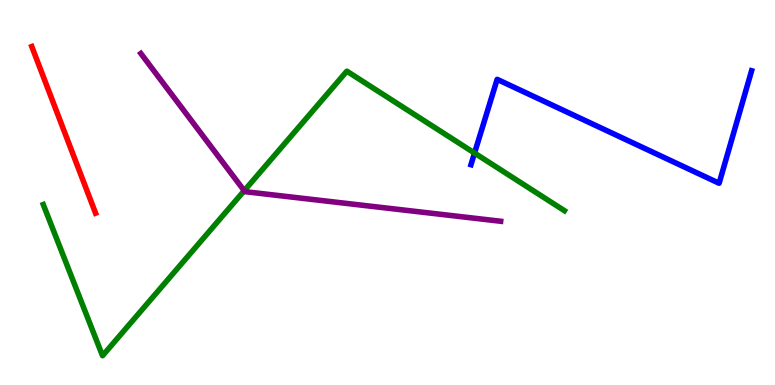[{'lines': ['blue', 'red'], 'intersections': []}, {'lines': ['green', 'red'], 'intersections': []}, {'lines': ['purple', 'red'], 'intersections': []}, {'lines': ['blue', 'green'], 'intersections': [{'x': 6.12, 'y': 6.02}]}, {'lines': ['blue', 'purple'], 'intersections': []}, {'lines': ['green', 'purple'], 'intersections': [{'x': 3.15, 'y': 5.05}]}]